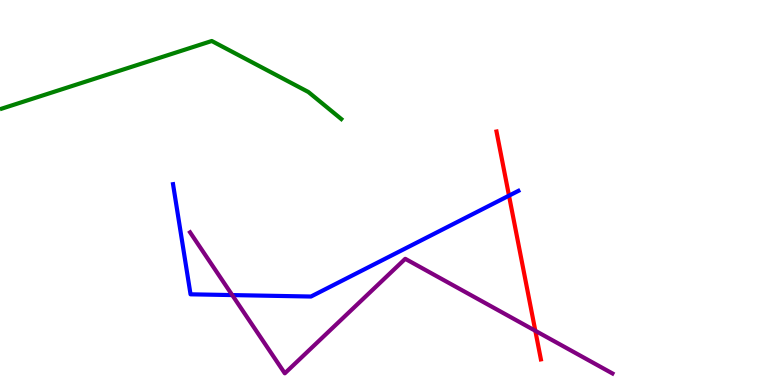[{'lines': ['blue', 'red'], 'intersections': [{'x': 6.57, 'y': 4.92}]}, {'lines': ['green', 'red'], 'intersections': []}, {'lines': ['purple', 'red'], 'intersections': [{'x': 6.91, 'y': 1.41}]}, {'lines': ['blue', 'green'], 'intersections': []}, {'lines': ['blue', 'purple'], 'intersections': [{'x': 3.0, 'y': 2.34}]}, {'lines': ['green', 'purple'], 'intersections': []}]